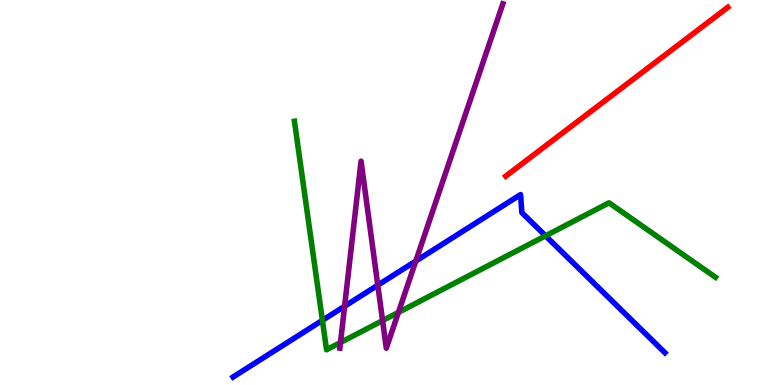[{'lines': ['blue', 'red'], 'intersections': []}, {'lines': ['green', 'red'], 'intersections': []}, {'lines': ['purple', 'red'], 'intersections': []}, {'lines': ['blue', 'green'], 'intersections': [{'x': 4.16, 'y': 1.68}, {'x': 7.04, 'y': 3.87}]}, {'lines': ['blue', 'purple'], 'intersections': [{'x': 4.45, 'y': 2.05}, {'x': 4.87, 'y': 2.59}, {'x': 5.36, 'y': 3.22}]}, {'lines': ['green', 'purple'], 'intersections': [{'x': 4.39, 'y': 1.1}, {'x': 4.94, 'y': 1.67}, {'x': 5.14, 'y': 1.89}]}]